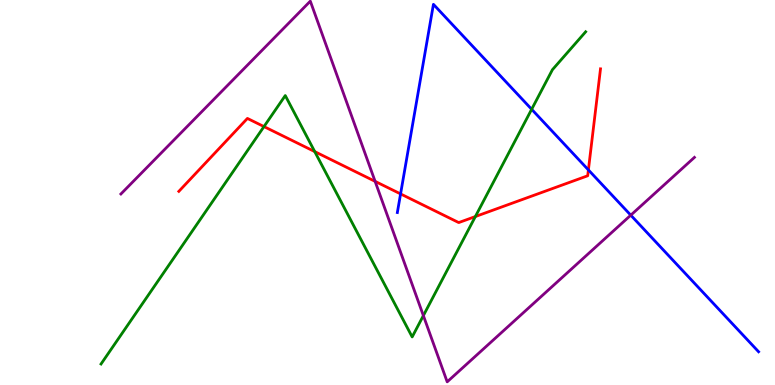[{'lines': ['blue', 'red'], 'intersections': [{'x': 5.17, 'y': 4.96}, {'x': 7.59, 'y': 5.59}]}, {'lines': ['green', 'red'], 'intersections': [{'x': 3.41, 'y': 6.71}, {'x': 4.06, 'y': 6.06}, {'x': 6.13, 'y': 4.38}]}, {'lines': ['purple', 'red'], 'intersections': [{'x': 4.84, 'y': 5.29}]}, {'lines': ['blue', 'green'], 'intersections': [{'x': 6.86, 'y': 7.16}]}, {'lines': ['blue', 'purple'], 'intersections': [{'x': 8.14, 'y': 4.41}]}, {'lines': ['green', 'purple'], 'intersections': [{'x': 5.46, 'y': 1.8}]}]